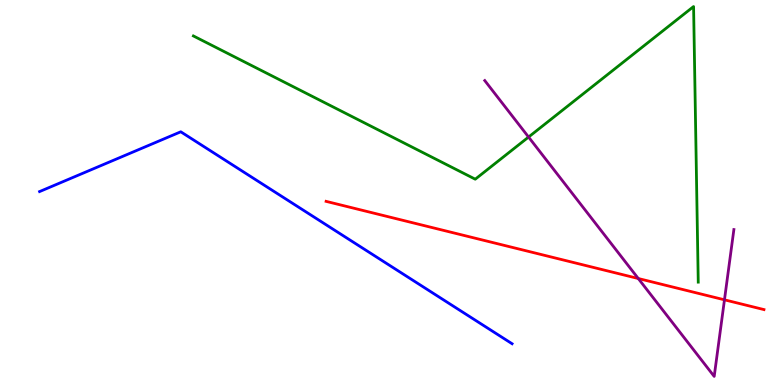[{'lines': ['blue', 'red'], 'intersections': []}, {'lines': ['green', 'red'], 'intersections': []}, {'lines': ['purple', 'red'], 'intersections': [{'x': 8.24, 'y': 2.77}, {'x': 9.35, 'y': 2.21}]}, {'lines': ['blue', 'green'], 'intersections': []}, {'lines': ['blue', 'purple'], 'intersections': []}, {'lines': ['green', 'purple'], 'intersections': [{'x': 6.82, 'y': 6.44}]}]